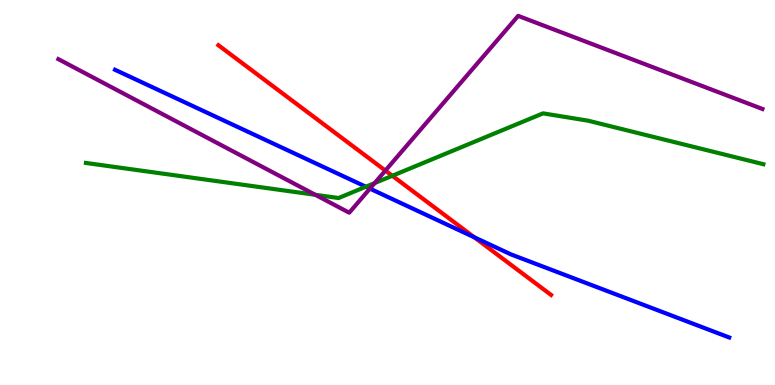[{'lines': ['blue', 'red'], 'intersections': [{'x': 6.12, 'y': 3.84}]}, {'lines': ['green', 'red'], 'intersections': [{'x': 5.06, 'y': 5.43}]}, {'lines': ['purple', 'red'], 'intersections': [{'x': 4.97, 'y': 5.57}]}, {'lines': ['blue', 'green'], 'intersections': [{'x': 4.72, 'y': 5.15}]}, {'lines': ['blue', 'purple'], 'intersections': [{'x': 4.77, 'y': 5.1}]}, {'lines': ['green', 'purple'], 'intersections': [{'x': 4.07, 'y': 4.94}, {'x': 4.83, 'y': 5.24}]}]